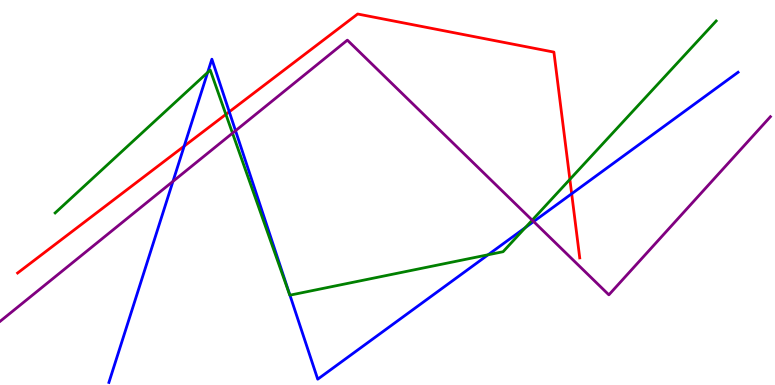[{'lines': ['blue', 'red'], 'intersections': [{'x': 2.38, 'y': 6.2}, {'x': 2.96, 'y': 7.1}, {'x': 7.38, 'y': 4.97}]}, {'lines': ['green', 'red'], 'intersections': [{'x': 2.91, 'y': 7.03}, {'x': 7.35, 'y': 5.34}]}, {'lines': ['purple', 'red'], 'intersections': []}, {'lines': ['blue', 'green'], 'intersections': [{'x': 2.68, 'y': 8.12}, {'x': 3.74, 'y': 2.33}, {'x': 6.3, 'y': 3.38}, {'x': 6.78, 'y': 4.09}]}, {'lines': ['blue', 'purple'], 'intersections': [{'x': 2.23, 'y': 5.29}, {'x': 3.04, 'y': 6.6}, {'x': 6.89, 'y': 4.25}]}, {'lines': ['green', 'purple'], 'intersections': [{'x': 3.0, 'y': 6.54}, {'x': 6.87, 'y': 4.28}]}]